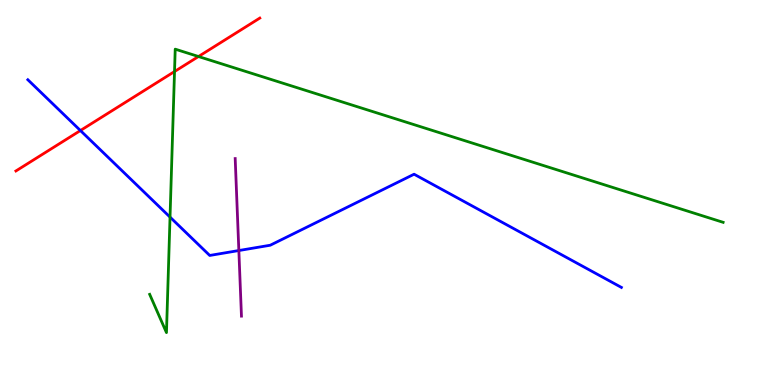[{'lines': ['blue', 'red'], 'intersections': [{'x': 1.04, 'y': 6.61}]}, {'lines': ['green', 'red'], 'intersections': [{'x': 2.25, 'y': 8.14}, {'x': 2.56, 'y': 8.53}]}, {'lines': ['purple', 'red'], 'intersections': []}, {'lines': ['blue', 'green'], 'intersections': [{'x': 2.19, 'y': 4.36}]}, {'lines': ['blue', 'purple'], 'intersections': [{'x': 3.08, 'y': 3.49}]}, {'lines': ['green', 'purple'], 'intersections': []}]